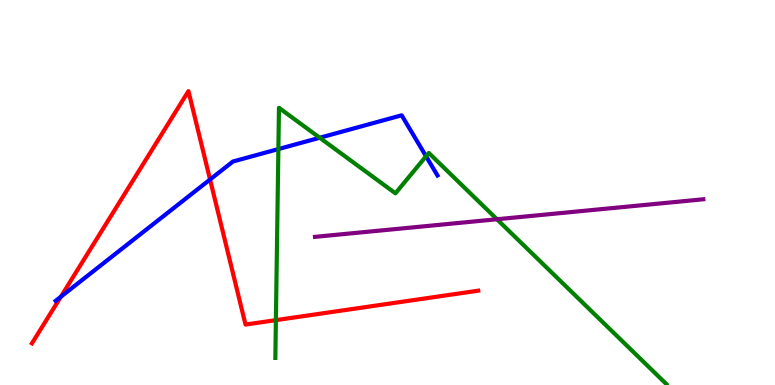[{'lines': ['blue', 'red'], 'intersections': [{'x': 0.785, 'y': 2.29}, {'x': 2.71, 'y': 5.34}]}, {'lines': ['green', 'red'], 'intersections': [{'x': 3.56, 'y': 1.68}]}, {'lines': ['purple', 'red'], 'intersections': []}, {'lines': ['blue', 'green'], 'intersections': [{'x': 3.59, 'y': 6.13}, {'x': 4.13, 'y': 6.42}, {'x': 5.5, 'y': 5.94}]}, {'lines': ['blue', 'purple'], 'intersections': []}, {'lines': ['green', 'purple'], 'intersections': [{'x': 6.41, 'y': 4.31}]}]